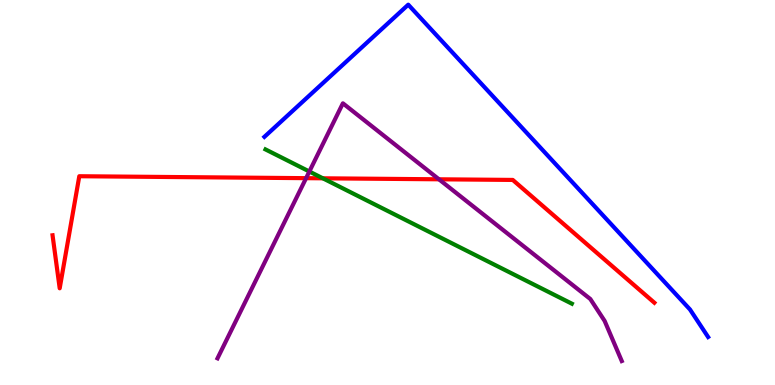[{'lines': ['blue', 'red'], 'intersections': []}, {'lines': ['green', 'red'], 'intersections': [{'x': 4.17, 'y': 5.37}]}, {'lines': ['purple', 'red'], 'intersections': [{'x': 3.95, 'y': 5.37}, {'x': 5.66, 'y': 5.34}]}, {'lines': ['blue', 'green'], 'intersections': []}, {'lines': ['blue', 'purple'], 'intersections': []}, {'lines': ['green', 'purple'], 'intersections': [{'x': 3.99, 'y': 5.55}]}]